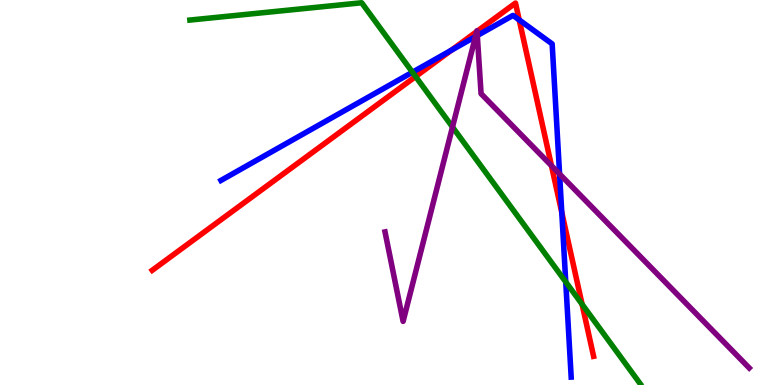[{'lines': ['blue', 'red'], 'intersections': [{'x': 5.82, 'y': 8.7}, {'x': 6.7, 'y': 9.48}, {'x': 7.25, 'y': 4.48}]}, {'lines': ['green', 'red'], 'intersections': [{'x': 5.36, 'y': 8.01}, {'x': 7.51, 'y': 2.1}]}, {'lines': ['purple', 'red'], 'intersections': [{'x': 6.15, 'y': 9.18}, {'x': 6.16, 'y': 9.19}, {'x': 7.12, 'y': 5.7}]}, {'lines': ['blue', 'green'], 'intersections': [{'x': 5.32, 'y': 8.12}, {'x': 7.3, 'y': 2.68}]}, {'lines': ['blue', 'purple'], 'intersections': [{'x': 6.14, 'y': 9.05}, {'x': 6.16, 'y': 9.08}, {'x': 7.22, 'y': 5.48}]}, {'lines': ['green', 'purple'], 'intersections': [{'x': 5.84, 'y': 6.7}]}]